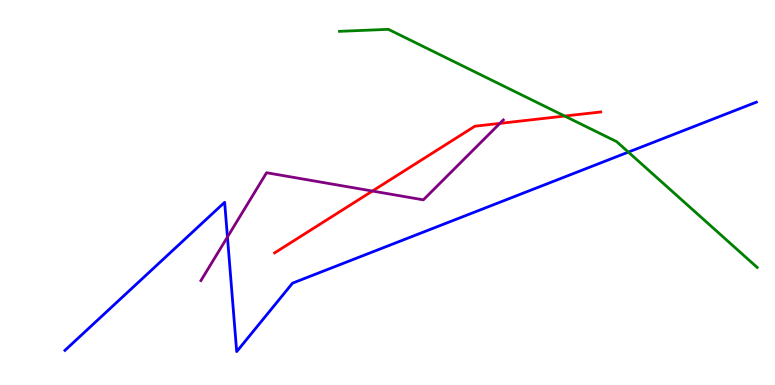[{'lines': ['blue', 'red'], 'intersections': []}, {'lines': ['green', 'red'], 'intersections': [{'x': 7.29, 'y': 6.99}]}, {'lines': ['purple', 'red'], 'intersections': [{'x': 4.81, 'y': 5.04}, {'x': 6.45, 'y': 6.8}]}, {'lines': ['blue', 'green'], 'intersections': [{'x': 8.11, 'y': 6.05}]}, {'lines': ['blue', 'purple'], 'intersections': [{'x': 2.93, 'y': 3.84}]}, {'lines': ['green', 'purple'], 'intersections': []}]